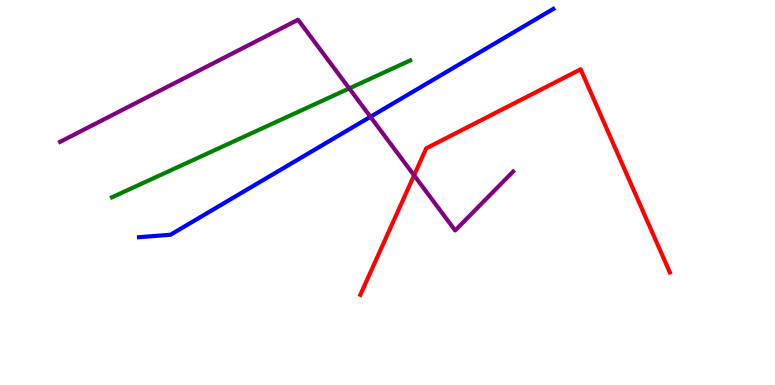[{'lines': ['blue', 'red'], 'intersections': []}, {'lines': ['green', 'red'], 'intersections': []}, {'lines': ['purple', 'red'], 'intersections': [{'x': 5.34, 'y': 5.45}]}, {'lines': ['blue', 'green'], 'intersections': []}, {'lines': ['blue', 'purple'], 'intersections': [{'x': 4.78, 'y': 6.97}]}, {'lines': ['green', 'purple'], 'intersections': [{'x': 4.51, 'y': 7.7}]}]